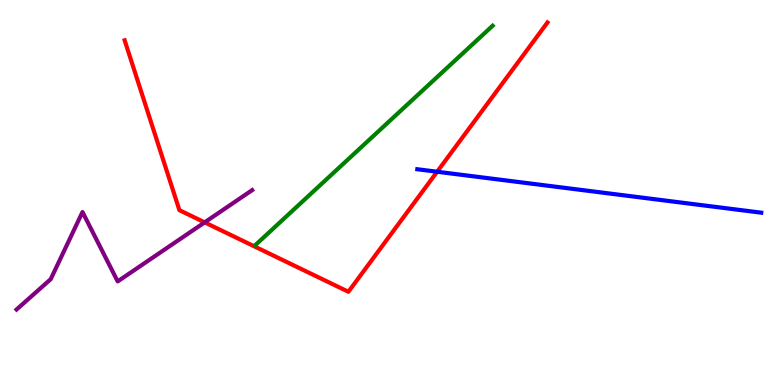[{'lines': ['blue', 'red'], 'intersections': [{'x': 5.64, 'y': 5.54}]}, {'lines': ['green', 'red'], 'intersections': []}, {'lines': ['purple', 'red'], 'intersections': [{'x': 2.64, 'y': 4.22}]}, {'lines': ['blue', 'green'], 'intersections': []}, {'lines': ['blue', 'purple'], 'intersections': []}, {'lines': ['green', 'purple'], 'intersections': []}]